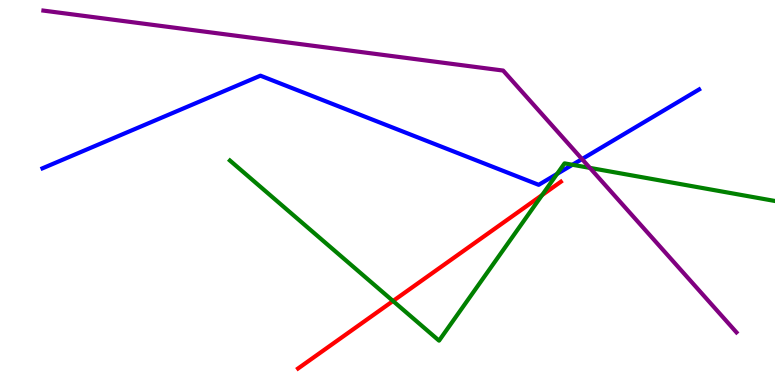[{'lines': ['blue', 'red'], 'intersections': []}, {'lines': ['green', 'red'], 'intersections': [{'x': 5.07, 'y': 2.18}, {'x': 6.99, 'y': 4.93}]}, {'lines': ['purple', 'red'], 'intersections': []}, {'lines': ['blue', 'green'], 'intersections': [{'x': 7.19, 'y': 5.48}, {'x': 7.39, 'y': 5.72}]}, {'lines': ['blue', 'purple'], 'intersections': [{'x': 7.51, 'y': 5.87}]}, {'lines': ['green', 'purple'], 'intersections': [{'x': 7.61, 'y': 5.64}]}]